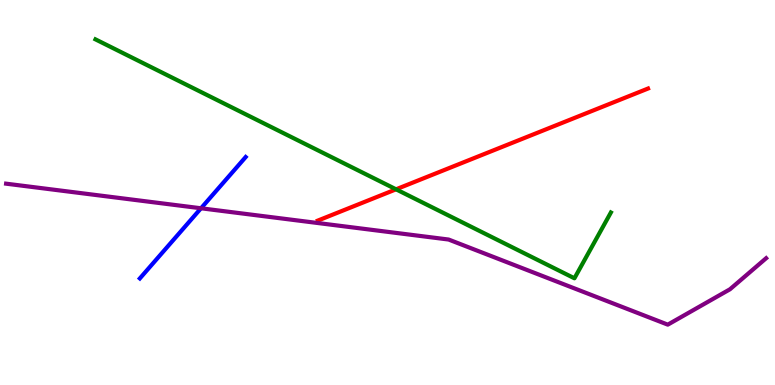[{'lines': ['blue', 'red'], 'intersections': []}, {'lines': ['green', 'red'], 'intersections': [{'x': 5.11, 'y': 5.08}]}, {'lines': ['purple', 'red'], 'intersections': []}, {'lines': ['blue', 'green'], 'intersections': []}, {'lines': ['blue', 'purple'], 'intersections': [{'x': 2.59, 'y': 4.59}]}, {'lines': ['green', 'purple'], 'intersections': []}]